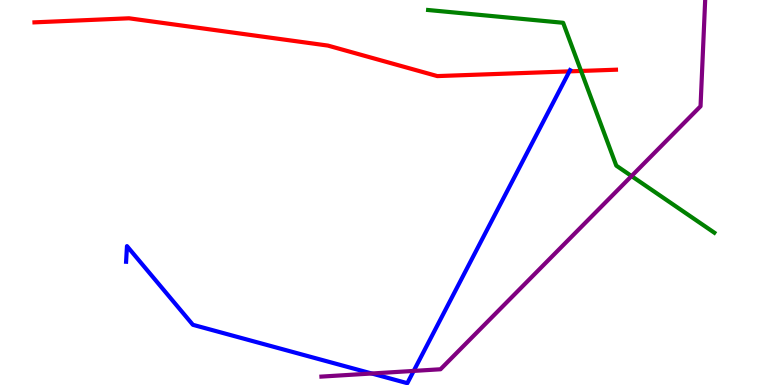[{'lines': ['blue', 'red'], 'intersections': [{'x': 7.35, 'y': 8.15}]}, {'lines': ['green', 'red'], 'intersections': [{'x': 7.5, 'y': 8.16}]}, {'lines': ['purple', 'red'], 'intersections': []}, {'lines': ['blue', 'green'], 'intersections': []}, {'lines': ['blue', 'purple'], 'intersections': [{'x': 4.8, 'y': 0.299}, {'x': 5.34, 'y': 0.366}]}, {'lines': ['green', 'purple'], 'intersections': [{'x': 8.15, 'y': 5.43}]}]